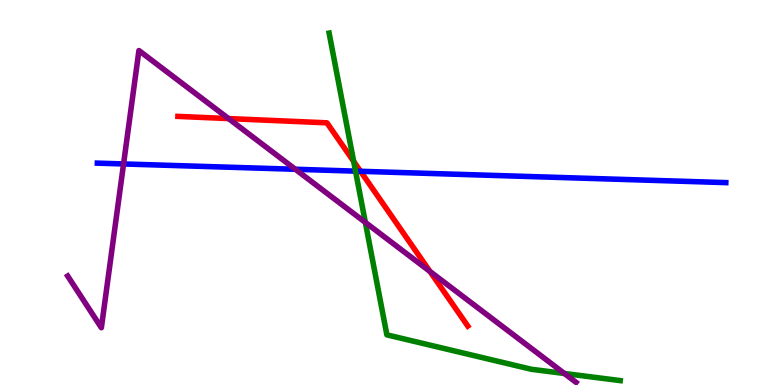[{'lines': ['blue', 'red'], 'intersections': [{'x': 4.65, 'y': 5.55}]}, {'lines': ['green', 'red'], 'intersections': [{'x': 4.56, 'y': 5.81}]}, {'lines': ['purple', 'red'], 'intersections': [{'x': 2.95, 'y': 6.92}, {'x': 5.55, 'y': 2.95}]}, {'lines': ['blue', 'green'], 'intersections': [{'x': 4.59, 'y': 5.55}]}, {'lines': ['blue', 'purple'], 'intersections': [{'x': 1.59, 'y': 5.74}, {'x': 3.81, 'y': 5.6}]}, {'lines': ['green', 'purple'], 'intersections': [{'x': 4.71, 'y': 4.22}, {'x': 7.28, 'y': 0.299}]}]